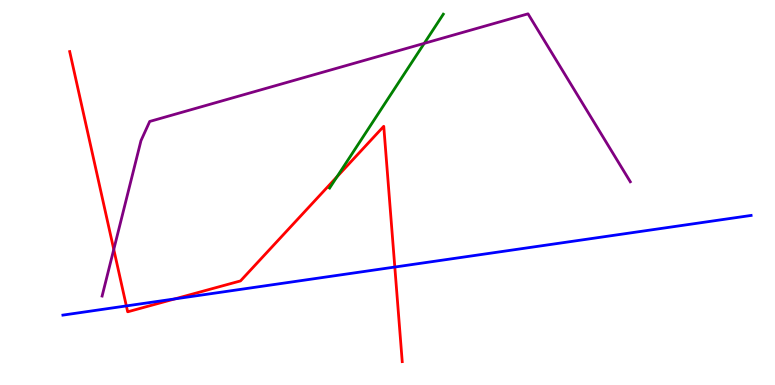[{'lines': ['blue', 'red'], 'intersections': [{'x': 1.63, 'y': 2.05}, {'x': 2.26, 'y': 2.24}, {'x': 5.09, 'y': 3.06}]}, {'lines': ['green', 'red'], 'intersections': [{'x': 4.35, 'y': 5.41}]}, {'lines': ['purple', 'red'], 'intersections': [{'x': 1.47, 'y': 3.52}]}, {'lines': ['blue', 'green'], 'intersections': []}, {'lines': ['blue', 'purple'], 'intersections': []}, {'lines': ['green', 'purple'], 'intersections': [{'x': 5.47, 'y': 8.87}]}]